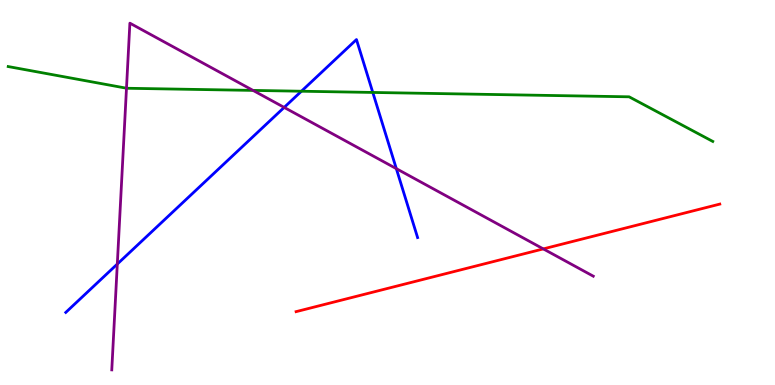[{'lines': ['blue', 'red'], 'intersections': []}, {'lines': ['green', 'red'], 'intersections': []}, {'lines': ['purple', 'red'], 'intersections': [{'x': 7.01, 'y': 3.54}]}, {'lines': ['blue', 'green'], 'intersections': [{'x': 3.89, 'y': 7.63}, {'x': 4.81, 'y': 7.6}]}, {'lines': ['blue', 'purple'], 'intersections': [{'x': 1.51, 'y': 3.14}, {'x': 3.67, 'y': 7.21}, {'x': 5.11, 'y': 5.62}]}, {'lines': ['green', 'purple'], 'intersections': [{'x': 1.63, 'y': 7.71}, {'x': 3.26, 'y': 7.65}]}]